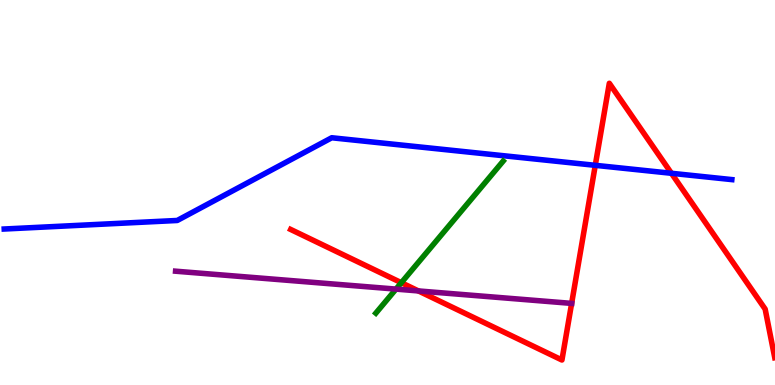[{'lines': ['blue', 'red'], 'intersections': [{'x': 7.68, 'y': 5.71}, {'x': 8.66, 'y': 5.5}]}, {'lines': ['green', 'red'], 'intersections': [{'x': 5.18, 'y': 2.66}]}, {'lines': ['purple', 'red'], 'intersections': [{'x': 5.4, 'y': 2.44}, {'x': 7.38, 'y': 2.12}]}, {'lines': ['blue', 'green'], 'intersections': []}, {'lines': ['blue', 'purple'], 'intersections': []}, {'lines': ['green', 'purple'], 'intersections': [{'x': 5.11, 'y': 2.49}]}]